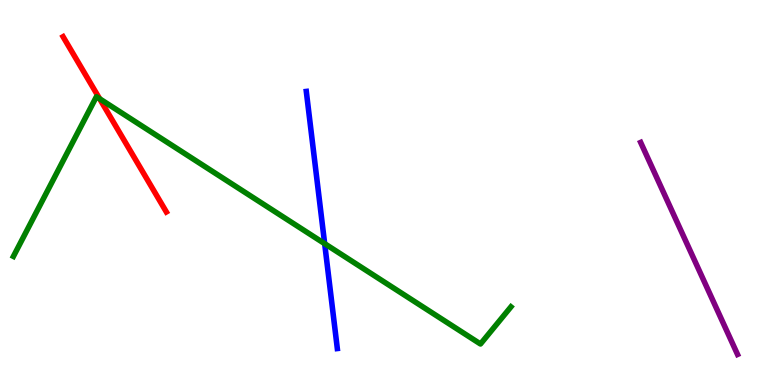[{'lines': ['blue', 'red'], 'intersections': []}, {'lines': ['green', 'red'], 'intersections': [{'x': 1.29, 'y': 7.43}]}, {'lines': ['purple', 'red'], 'intersections': []}, {'lines': ['blue', 'green'], 'intersections': [{'x': 4.19, 'y': 3.67}]}, {'lines': ['blue', 'purple'], 'intersections': []}, {'lines': ['green', 'purple'], 'intersections': []}]